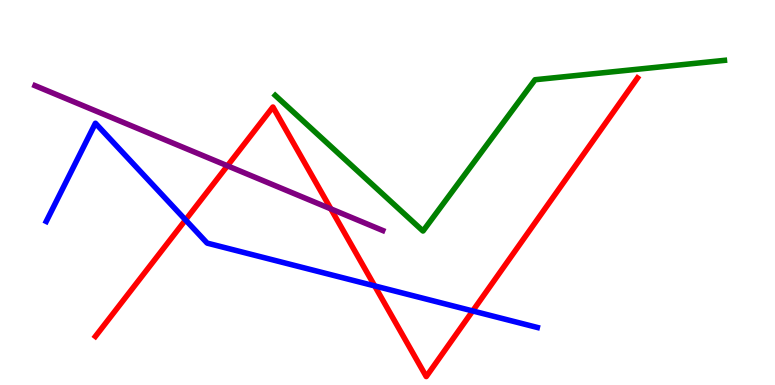[{'lines': ['blue', 'red'], 'intersections': [{'x': 2.39, 'y': 4.29}, {'x': 4.83, 'y': 2.57}, {'x': 6.1, 'y': 1.92}]}, {'lines': ['green', 'red'], 'intersections': []}, {'lines': ['purple', 'red'], 'intersections': [{'x': 2.93, 'y': 5.69}, {'x': 4.27, 'y': 4.57}]}, {'lines': ['blue', 'green'], 'intersections': []}, {'lines': ['blue', 'purple'], 'intersections': []}, {'lines': ['green', 'purple'], 'intersections': []}]